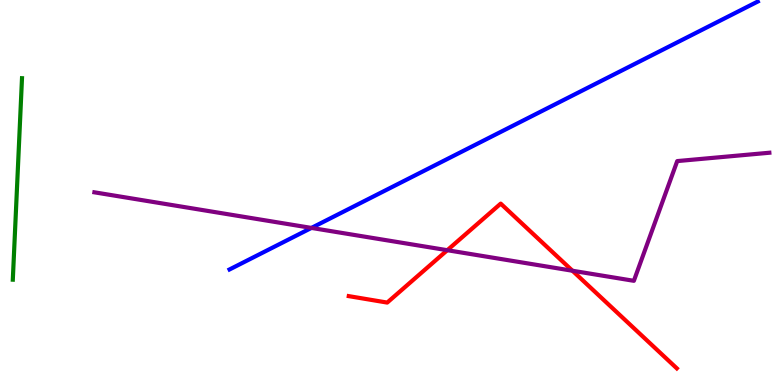[{'lines': ['blue', 'red'], 'intersections': []}, {'lines': ['green', 'red'], 'intersections': []}, {'lines': ['purple', 'red'], 'intersections': [{'x': 5.77, 'y': 3.5}, {'x': 7.39, 'y': 2.97}]}, {'lines': ['blue', 'green'], 'intersections': []}, {'lines': ['blue', 'purple'], 'intersections': [{'x': 4.02, 'y': 4.08}]}, {'lines': ['green', 'purple'], 'intersections': []}]